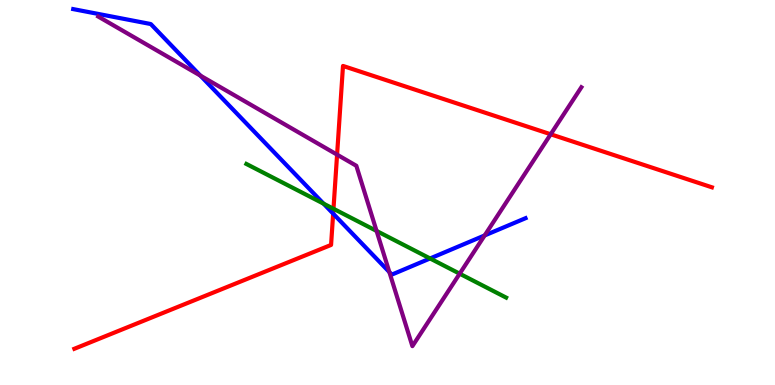[{'lines': ['blue', 'red'], 'intersections': [{'x': 4.3, 'y': 4.45}]}, {'lines': ['green', 'red'], 'intersections': [{'x': 4.3, 'y': 4.58}]}, {'lines': ['purple', 'red'], 'intersections': [{'x': 4.35, 'y': 5.98}, {'x': 7.11, 'y': 6.51}]}, {'lines': ['blue', 'green'], 'intersections': [{'x': 4.17, 'y': 4.71}, {'x': 5.55, 'y': 3.29}]}, {'lines': ['blue', 'purple'], 'intersections': [{'x': 2.59, 'y': 8.04}, {'x': 5.02, 'y': 2.93}, {'x': 6.25, 'y': 3.88}]}, {'lines': ['green', 'purple'], 'intersections': [{'x': 4.86, 'y': 4.0}, {'x': 5.93, 'y': 2.89}]}]